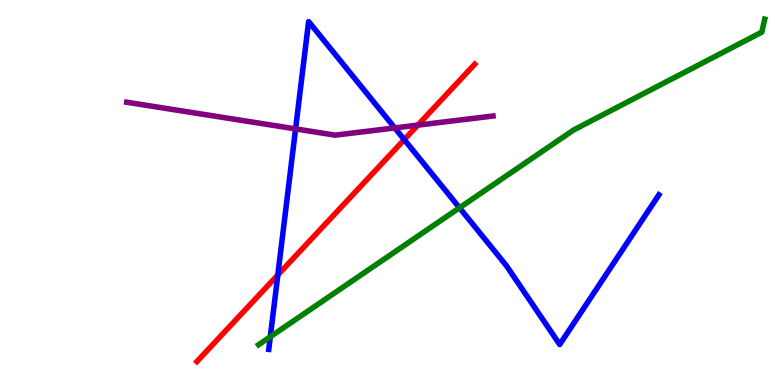[{'lines': ['blue', 'red'], 'intersections': [{'x': 3.58, 'y': 2.86}, {'x': 5.22, 'y': 6.37}]}, {'lines': ['green', 'red'], 'intersections': []}, {'lines': ['purple', 'red'], 'intersections': [{'x': 5.39, 'y': 6.75}]}, {'lines': ['blue', 'green'], 'intersections': [{'x': 3.49, 'y': 1.25}, {'x': 5.93, 'y': 4.6}]}, {'lines': ['blue', 'purple'], 'intersections': [{'x': 3.81, 'y': 6.65}, {'x': 5.09, 'y': 6.68}]}, {'lines': ['green', 'purple'], 'intersections': []}]